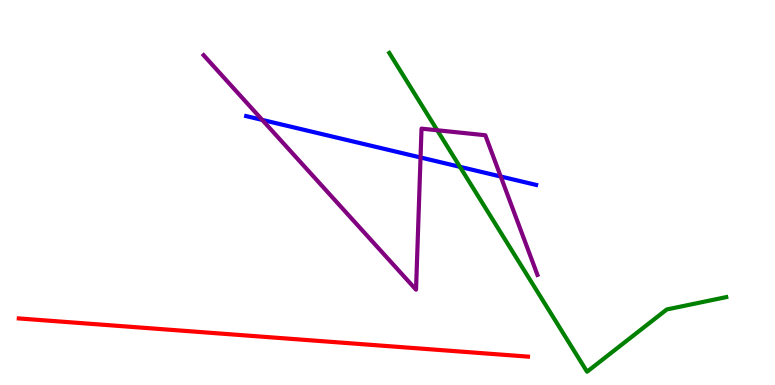[{'lines': ['blue', 'red'], 'intersections': []}, {'lines': ['green', 'red'], 'intersections': []}, {'lines': ['purple', 'red'], 'intersections': []}, {'lines': ['blue', 'green'], 'intersections': [{'x': 5.93, 'y': 5.67}]}, {'lines': ['blue', 'purple'], 'intersections': [{'x': 3.38, 'y': 6.89}, {'x': 5.43, 'y': 5.91}, {'x': 6.46, 'y': 5.42}]}, {'lines': ['green', 'purple'], 'intersections': [{'x': 5.64, 'y': 6.62}]}]